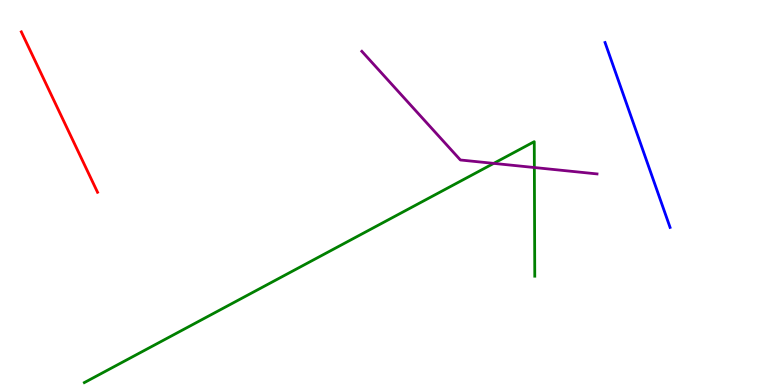[{'lines': ['blue', 'red'], 'intersections': []}, {'lines': ['green', 'red'], 'intersections': []}, {'lines': ['purple', 'red'], 'intersections': []}, {'lines': ['blue', 'green'], 'intersections': []}, {'lines': ['blue', 'purple'], 'intersections': []}, {'lines': ['green', 'purple'], 'intersections': [{'x': 6.37, 'y': 5.76}, {'x': 6.89, 'y': 5.65}]}]